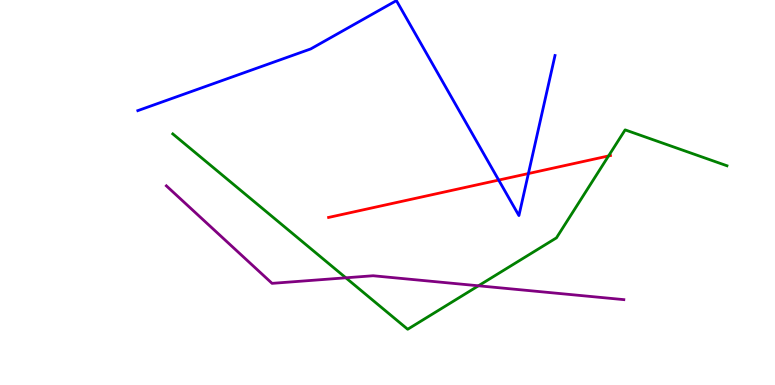[{'lines': ['blue', 'red'], 'intersections': [{'x': 6.43, 'y': 5.32}, {'x': 6.82, 'y': 5.49}]}, {'lines': ['green', 'red'], 'intersections': [{'x': 7.85, 'y': 5.95}]}, {'lines': ['purple', 'red'], 'intersections': []}, {'lines': ['blue', 'green'], 'intersections': []}, {'lines': ['blue', 'purple'], 'intersections': []}, {'lines': ['green', 'purple'], 'intersections': [{'x': 4.46, 'y': 2.78}, {'x': 6.17, 'y': 2.58}]}]